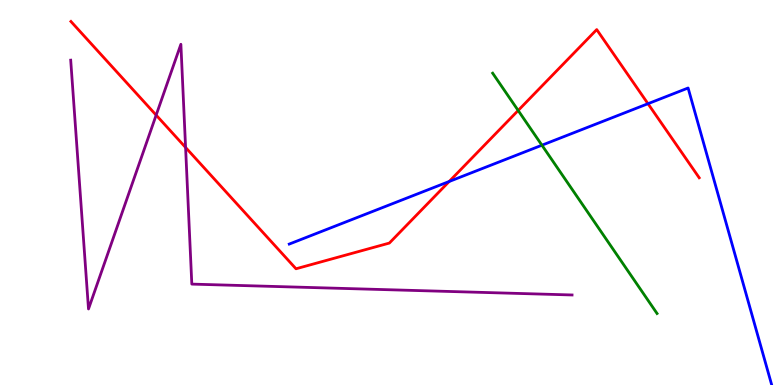[{'lines': ['blue', 'red'], 'intersections': [{'x': 5.8, 'y': 5.29}, {'x': 8.36, 'y': 7.31}]}, {'lines': ['green', 'red'], 'intersections': [{'x': 6.69, 'y': 7.13}]}, {'lines': ['purple', 'red'], 'intersections': [{'x': 2.01, 'y': 7.01}, {'x': 2.39, 'y': 6.17}]}, {'lines': ['blue', 'green'], 'intersections': [{'x': 6.99, 'y': 6.23}]}, {'lines': ['blue', 'purple'], 'intersections': []}, {'lines': ['green', 'purple'], 'intersections': []}]